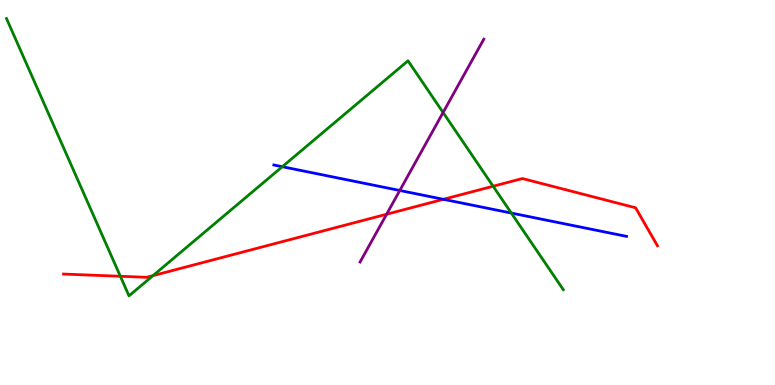[{'lines': ['blue', 'red'], 'intersections': [{'x': 5.72, 'y': 4.82}]}, {'lines': ['green', 'red'], 'intersections': [{'x': 1.55, 'y': 2.82}, {'x': 1.97, 'y': 2.84}, {'x': 6.36, 'y': 5.16}]}, {'lines': ['purple', 'red'], 'intersections': [{'x': 4.99, 'y': 4.44}]}, {'lines': ['blue', 'green'], 'intersections': [{'x': 3.64, 'y': 5.67}, {'x': 6.6, 'y': 4.47}]}, {'lines': ['blue', 'purple'], 'intersections': [{'x': 5.16, 'y': 5.05}]}, {'lines': ['green', 'purple'], 'intersections': [{'x': 5.72, 'y': 7.08}]}]